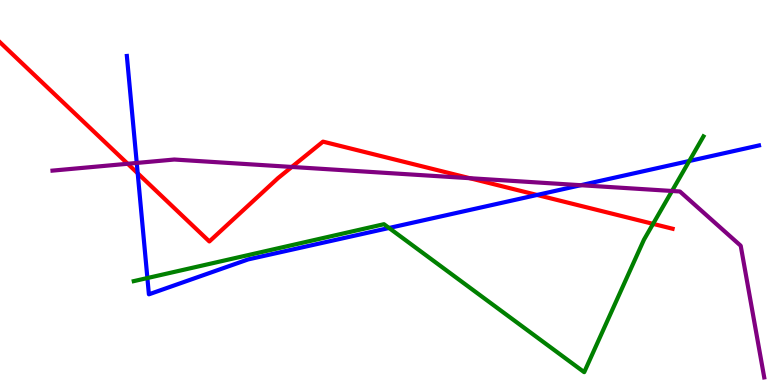[{'lines': ['blue', 'red'], 'intersections': [{'x': 1.78, 'y': 5.5}, {'x': 6.93, 'y': 4.94}]}, {'lines': ['green', 'red'], 'intersections': [{'x': 8.43, 'y': 4.19}]}, {'lines': ['purple', 'red'], 'intersections': [{'x': 1.65, 'y': 5.75}, {'x': 3.77, 'y': 5.66}, {'x': 6.06, 'y': 5.37}]}, {'lines': ['blue', 'green'], 'intersections': [{'x': 1.9, 'y': 2.78}, {'x': 5.02, 'y': 4.08}, {'x': 8.89, 'y': 5.82}]}, {'lines': ['blue', 'purple'], 'intersections': [{'x': 1.76, 'y': 5.77}, {'x': 7.49, 'y': 5.19}]}, {'lines': ['green', 'purple'], 'intersections': [{'x': 8.67, 'y': 5.04}]}]